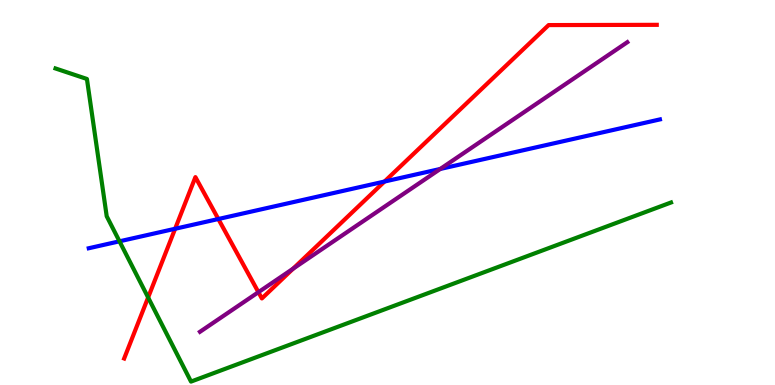[{'lines': ['blue', 'red'], 'intersections': [{'x': 2.26, 'y': 4.06}, {'x': 2.82, 'y': 4.31}, {'x': 4.96, 'y': 5.28}]}, {'lines': ['green', 'red'], 'intersections': [{'x': 1.91, 'y': 2.27}]}, {'lines': ['purple', 'red'], 'intersections': [{'x': 3.33, 'y': 2.41}, {'x': 3.78, 'y': 3.02}]}, {'lines': ['blue', 'green'], 'intersections': [{'x': 1.54, 'y': 3.73}]}, {'lines': ['blue', 'purple'], 'intersections': [{'x': 5.68, 'y': 5.61}]}, {'lines': ['green', 'purple'], 'intersections': []}]